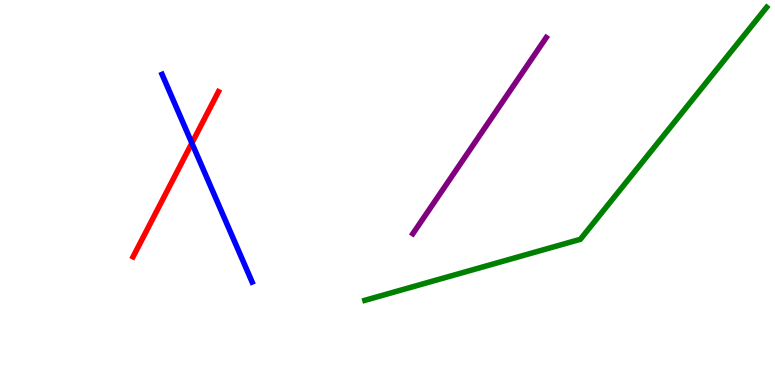[{'lines': ['blue', 'red'], 'intersections': [{'x': 2.48, 'y': 6.28}]}, {'lines': ['green', 'red'], 'intersections': []}, {'lines': ['purple', 'red'], 'intersections': []}, {'lines': ['blue', 'green'], 'intersections': []}, {'lines': ['blue', 'purple'], 'intersections': []}, {'lines': ['green', 'purple'], 'intersections': []}]